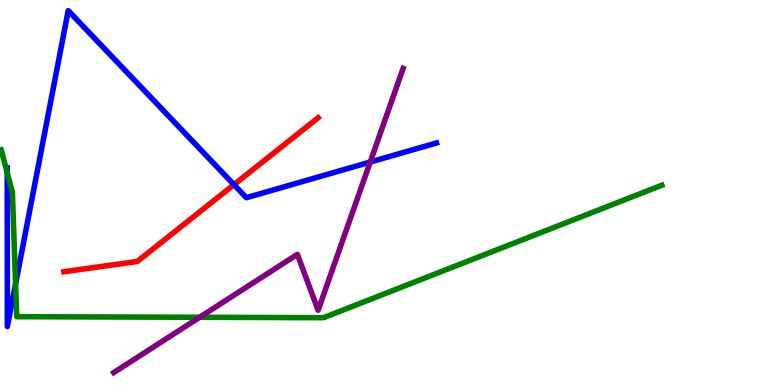[{'lines': ['blue', 'red'], 'intersections': [{'x': 3.02, 'y': 5.2}]}, {'lines': ['green', 'red'], 'intersections': []}, {'lines': ['purple', 'red'], 'intersections': []}, {'lines': ['blue', 'green'], 'intersections': [{'x': 0.0933, 'y': 5.51}, {'x': 0.201, 'y': 2.63}]}, {'lines': ['blue', 'purple'], 'intersections': [{'x': 4.78, 'y': 5.79}]}, {'lines': ['green', 'purple'], 'intersections': [{'x': 2.58, 'y': 1.76}]}]